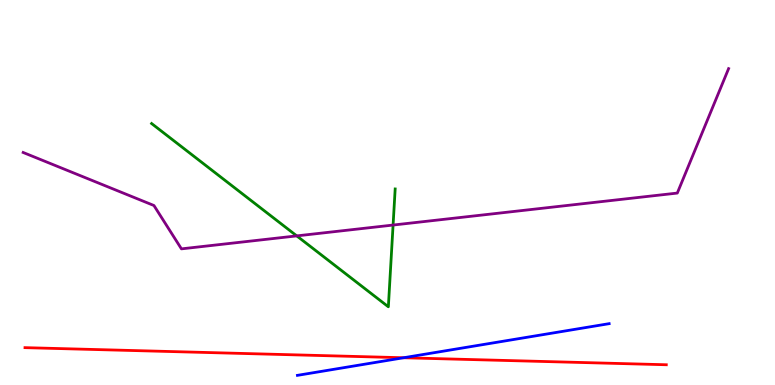[{'lines': ['blue', 'red'], 'intersections': [{'x': 5.21, 'y': 0.708}]}, {'lines': ['green', 'red'], 'intersections': []}, {'lines': ['purple', 'red'], 'intersections': []}, {'lines': ['blue', 'green'], 'intersections': []}, {'lines': ['blue', 'purple'], 'intersections': []}, {'lines': ['green', 'purple'], 'intersections': [{'x': 3.83, 'y': 3.87}, {'x': 5.07, 'y': 4.15}]}]